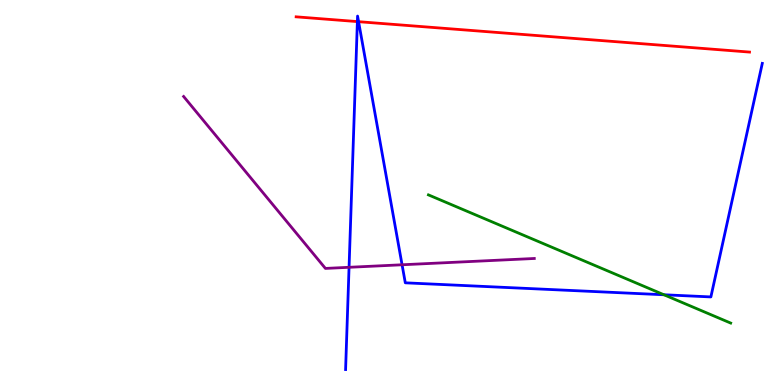[{'lines': ['blue', 'red'], 'intersections': [{'x': 4.61, 'y': 9.44}, {'x': 4.63, 'y': 9.44}]}, {'lines': ['green', 'red'], 'intersections': []}, {'lines': ['purple', 'red'], 'intersections': []}, {'lines': ['blue', 'green'], 'intersections': [{'x': 8.57, 'y': 2.34}]}, {'lines': ['blue', 'purple'], 'intersections': [{'x': 4.5, 'y': 3.06}, {'x': 5.19, 'y': 3.12}]}, {'lines': ['green', 'purple'], 'intersections': []}]